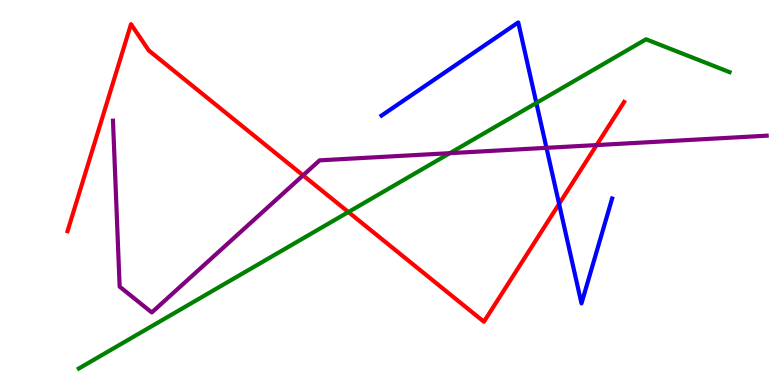[{'lines': ['blue', 'red'], 'intersections': [{'x': 7.21, 'y': 4.7}]}, {'lines': ['green', 'red'], 'intersections': [{'x': 4.5, 'y': 4.49}]}, {'lines': ['purple', 'red'], 'intersections': [{'x': 3.91, 'y': 5.45}, {'x': 7.7, 'y': 6.23}]}, {'lines': ['blue', 'green'], 'intersections': [{'x': 6.92, 'y': 7.33}]}, {'lines': ['blue', 'purple'], 'intersections': [{'x': 7.05, 'y': 6.16}]}, {'lines': ['green', 'purple'], 'intersections': [{'x': 5.8, 'y': 6.02}]}]